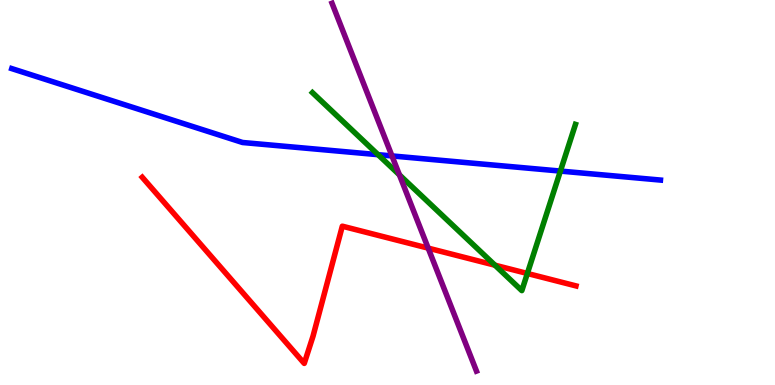[{'lines': ['blue', 'red'], 'intersections': []}, {'lines': ['green', 'red'], 'intersections': [{'x': 6.39, 'y': 3.11}, {'x': 6.8, 'y': 2.9}]}, {'lines': ['purple', 'red'], 'intersections': [{'x': 5.52, 'y': 3.55}]}, {'lines': ['blue', 'green'], 'intersections': [{'x': 4.88, 'y': 5.98}, {'x': 7.23, 'y': 5.56}]}, {'lines': ['blue', 'purple'], 'intersections': [{'x': 5.06, 'y': 5.95}]}, {'lines': ['green', 'purple'], 'intersections': [{'x': 5.15, 'y': 5.46}]}]